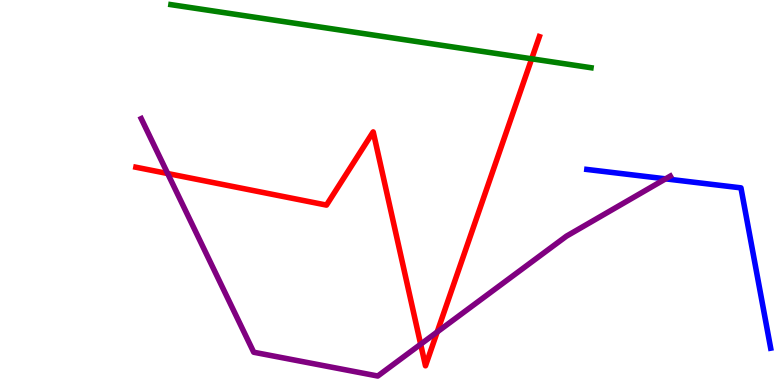[{'lines': ['blue', 'red'], 'intersections': []}, {'lines': ['green', 'red'], 'intersections': [{'x': 6.86, 'y': 8.47}]}, {'lines': ['purple', 'red'], 'intersections': [{'x': 2.16, 'y': 5.49}, {'x': 5.43, 'y': 1.06}, {'x': 5.64, 'y': 1.38}]}, {'lines': ['blue', 'green'], 'intersections': []}, {'lines': ['blue', 'purple'], 'intersections': [{'x': 8.59, 'y': 5.35}]}, {'lines': ['green', 'purple'], 'intersections': []}]